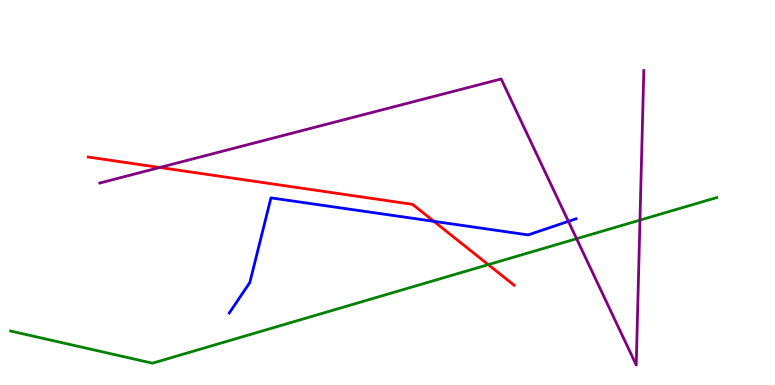[{'lines': ['blue', 'red'], 'intersections': [{'x': 5.6, 'y': 4.25}]}, {'lines': ['green', 'red'], 'intersections': [{'x': 6.3, 'y': 3.13}]}, {'lines': ['purple', 'red'], 'intersections': [{'x': 2.06, 'y': 5.65}]}, {'lines': ['blue', 'green'], 'intersections': []}, {'lines': ['blue', 'purple'], 'intersections': [{'x': 7.33, 'y': 4.25}]}, {'lines': ['green', 'purple'], 'intersections': [{'x': 7.44, 'y': 3.8}, {'x': 8.26, 'y': 4.28}]}]